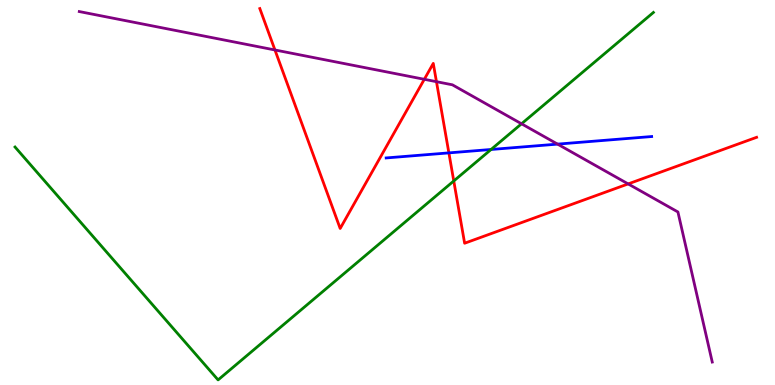[{'lines': ['blue', 'red'], 'intersections': [{'x': 5.79, 'y': 6.03}]}, {'lines': ['green', 'red'], 'intersections': [{'x': 5.86, 'y': 5.3}]}, {'lines': ['purple', 'red'], 'intersections': [{'x': 3.55, 'y': 8.7}, {'x': 5.48, 'y': 7.94}, {'x': 5.63, 'y': 7.88}, {'x': 8.11, 'y': 5.22}]}, {'lines': ['blue', 'green'], 'intersections': [{'x': 6.34, 'y': 6.12}]}, {'lines': ['blue', 'purple'], 'intersections': [{'x': 7.19, 'y': 6.26}]}, {'lines': ['green', 'purple'], 'intersections': [{'x': 6.73, 'y': 6.78}]}]